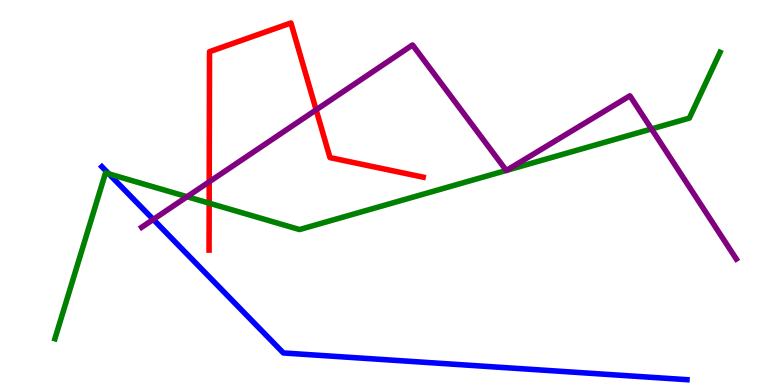[{'lines': ['blue', 'red'], 'intersections': []}, {'lines': ['green', 'red'], 'intersections': [{'x': 2.7, 'y': 4.72}]}, {'lines': ['purple', 'red'], 'intersections': [{'x': 2.7, 'y': 5.28}, {'x': 4.08, 'y': 7.15}]}, {'lines': ['blue', 'green'], 'intersections': [{'x': 1.4, 'y': 5.48}]}, {'lines': ['blue', 'purple'], 'intersections': [{'x': 1.98, 'y': 4.3}]}, {'lines': ['green', 'purple'], 'intersections': [{'x': 2.41, 'y': 4.89}, {'x': 6.53, 'y': 5.57}, {'x': 6.54, 'y': 5.57}, {'x': 8.41, 'y': 6.65}]}]